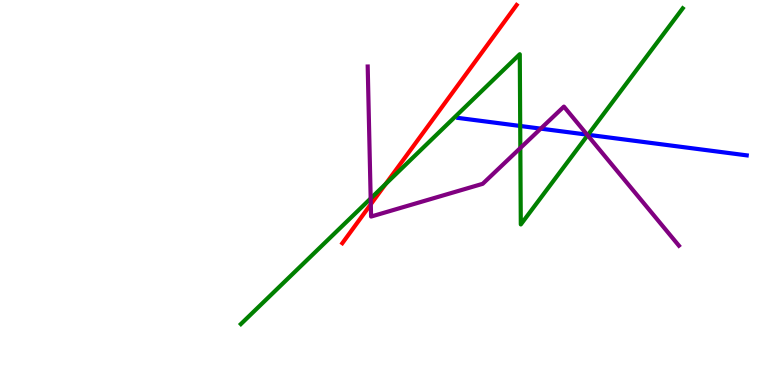[{'lines': ['blue', 'red'], 'intersections': []}, {'lines': ['green', 'red'], 'intersections': [{'x': 4.98, 'y': 5.22}]}, {'lines': ['purple', 'red'], 'intersections': [{'x': 4.78, 'y': 4.69}]}, {'lines': ['blue', 'green'], 'intersections': [{'x': 6.71, 'y': 6.73}, {'x': 7.59, 'y': 6.5}]}, {'lines': ['blue', 'purple'], 'intersections': [{'x': 6.98, 'y': 6.66}, {'x': 7.58, 'y': 6.5}]}, {'lines': ['green', 'purple'], 'intersections': [{'x': 4.78, 'y': 4.84}, {'x': 6.71, 'y': 6.16}, {'x': 7.58, 'y': 6.49}]}]